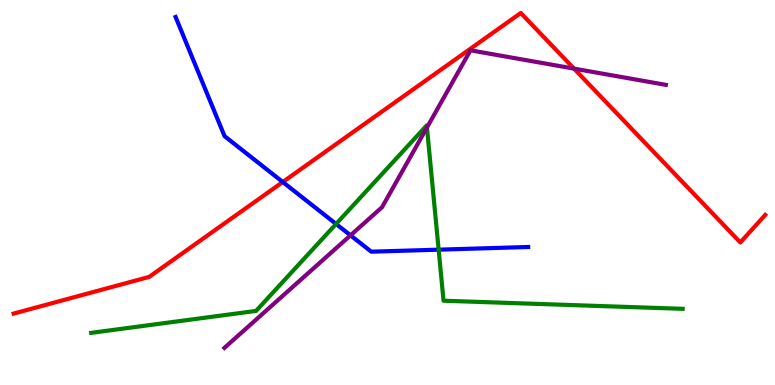[{'lines': ['blue', 'red'], 'intersections': [{'x': 3.65, 'y': 5.27}]}, {'lines': ['green', 'red'], 'intersections': []}, {'lines': ['purple', 'red'], 'intersections': [{'x': 7.41, 'y': 8.22}]}, {'lines': ['blue', 'green'], 'intersections': [{'x': 4.34, 'y': 4.18}, {'x': 5.66, 'y': 3.52}]}, {'lines': ['blue', 'purple'], 'intersections': [{'x': 4.52, 'y': 3.89}]}, {'lines': ['green', 'purple'], 'intersections': [{'x': 5.51, 'y': 6.69}]}]